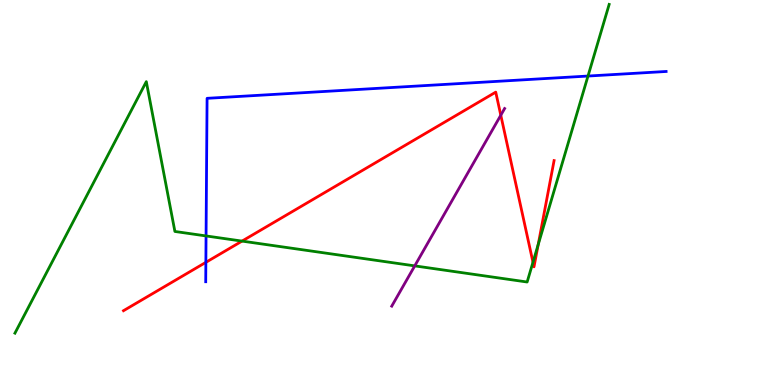[{'lines': ['blue', 'red'], 'intersections': [{'x': 2.66, 'y': 3.19}]}, {'lines': ['green', 'red'], 'intersections': [{'x': 3.12, 'y': 3.74}, {'x': 6.88, 'y': 3.19}, {'x': 6.94, 'y': 3.65}]}, {'lines': ['purple', 'red'], 'intersections': [{'x': 6.46, 'y': 7.01}]}, {'lines': ['blue', 'green'], 'intersections': [{'x': 2.66, 'y': 3.87}, {'x': 7.59, 'y': 8.02}]}, {'lines': ['blue', 'purple'], 'intersections': []}, {'lines': ['green', 'purple'], 'intersections': [{'x': 5.35, 'y': 3.09}]}]